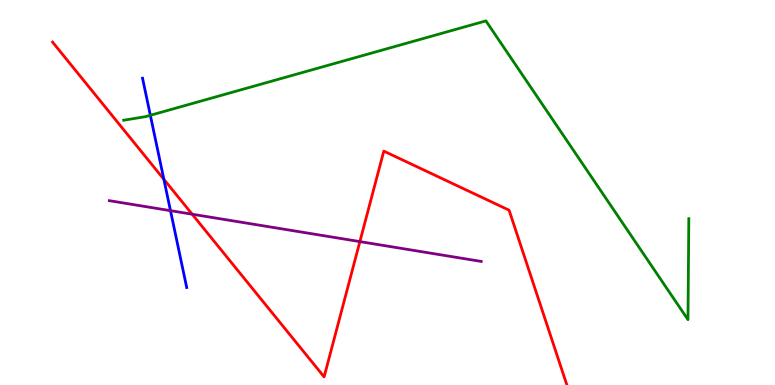[{'lines': ['blue', 'red'], 'intersections': [{'x': 2.11, 'y': 5.34}]}, {'lines': ['green', 'red'], 'intersections': []}, {'lines': ['purple', 'red'], 'intersections': [{'x': 2.48, 'y': 4.44}, {'x': 4.64, 'y': 3.72}]}, {'lines': ['blue', 'green'], 'intersections': [{'x': 1.94, 'y': 7.01}]}, {'lines': ['blue', 'purple'], 'intersections': [{'x': 2.2, 'y': 4.53}]}, {'lines': ['green', 'purple'], 'intersections': []}]